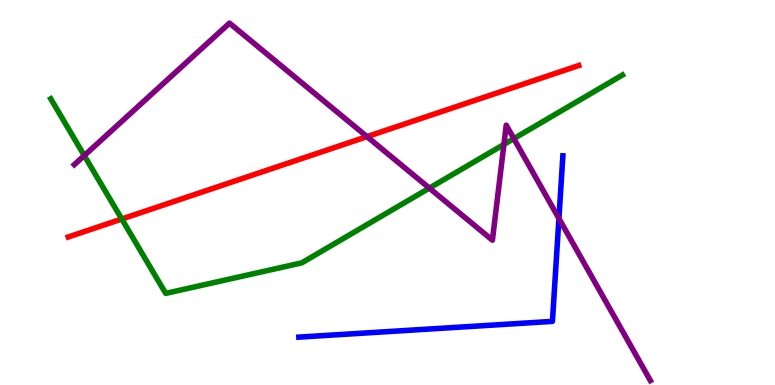[{'lines': ['blue', 'red'], 'intersections': []}, {'lines': ['green', 'red'], 'intersections': [{'x': 1.57, 'y': 4.31}]}, {'lines': ['purple', 'red'], 'intersections': [{'x': 4.74, 'y': 6.45}]}, {'lines': ['blue', 'green'], 'intersections': []}, {'lines': ['blue', 'purple'], 'intersections': [{'x': 7.21, 'y': 4.32}]}, {'lines': ['green', 'purple'], 'intersections': [{'x': 1.09, 'y': 5.96}, {'x': 5.54, 'y': 5.11}, {'x': 6.5, 'y': 6.25}, {'x': 6.63, 'y': 6.4}]}]